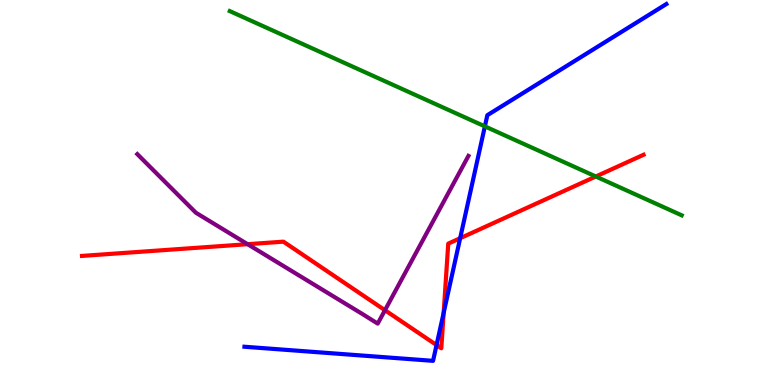[{'lines': ['blue', 'red'], 'intersections': [{'x': 5.63, 'y': 1.04}, {'x': 5.72, 'y': 1.87}, {'x': 5.94, 'y': 3.81}]}, {'lines': ['green', 'red'], 'intersections': [{'x': 7.69, 'y': 5.42}]}, {'lines': ['purple', 'red'], 'intersections': [{'x': 3.19, 'y': 3.66}, {'x': 4.97, 'y': 1.94}]}, {'lines': ['blue', 'green'], 'intersections': [{'x': 6.26, 'y': 6.72}]}, {'lines': ['blue', 'purple'], 'intersections': []}, {'lines': ['green', 'purple'], 'intersections': []}]